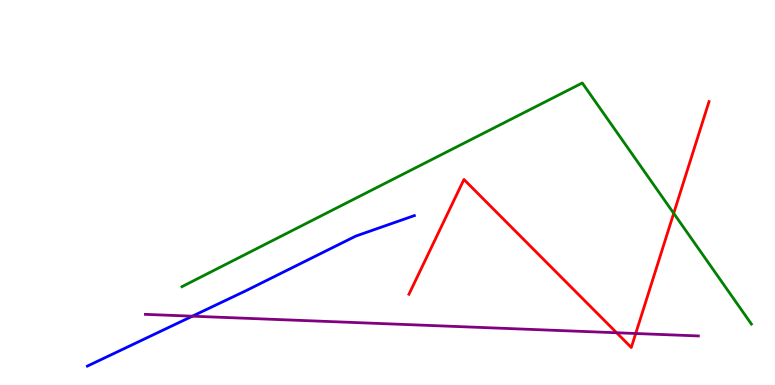[{'lines': ['blue', 'red'], 'intersections': []}, {'lines': ['green', 'red'], 'intersections': [{'x': 8.69, 'y': 4.46}]}, {'lines': ['purple', 'red'], 'intersections': [{'x': 7.96, 'y': 1.36}, {'x': 8.2, 'y': 1.34}]}, {'lines': ['blue', 'green'], 'intersections': []}, {'lines': ['blue', 'purple'], 'intersections': [{'x': 2.48, 'y': 1.79}]}, {'lines': ['green', 'purple'], 'intersections': []}]